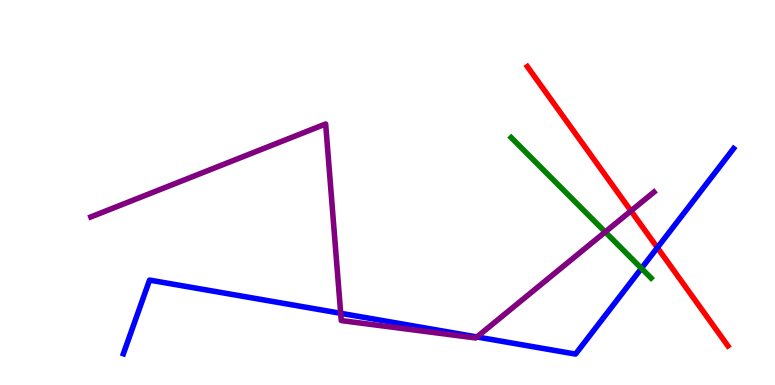[{'lines': ['blue', 'red'], 'intersections': [{'x': 8.48, 'y': 3.57}]}, {'lines': ['green', 'red'], 'intersections': []}, {'lines': ['purple', 'red'], 'intersections': [{'x': 8.14, 'y': 4.52}]}, {'lines': ['blue', 'green'], 'intersections': [{'x': 8.28, 'y': 3.03}]}, {'lines': ['blue', 'purple'], 'intersections': [{'x': 4.4, 'y': 1.86}, {'x': 6.15, 'y': 1.25}]}, {'lines': ['green', 'purple'], 'intersections': [{'x': 7.81, 'y': 3.97}]}]